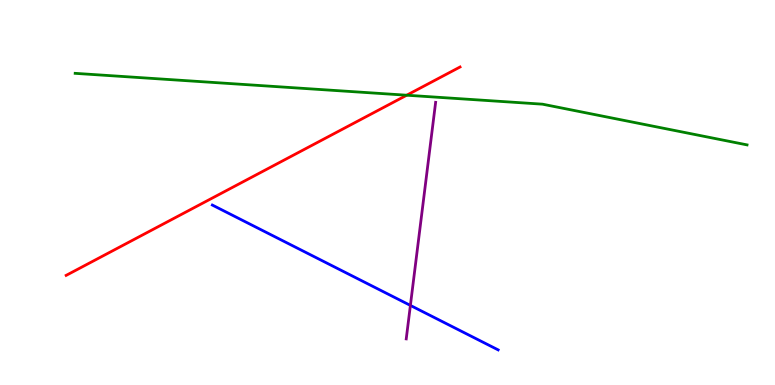[{'lines': ['blue', 'red'], 'intersections': []}, {'lines': ['green', 'red'], 'intersections': [{'x': 5.25, 'y': 7.53}]}, {'lines': ['purple', 'red'], 'intersections': []}, {'lines': ['blue', 'green'], 'intersections': []}, {'lines': ['blue', 'purple'], 'intersections': [{'x': 5.3, 'y': 2.07}]}, {'lines': ['green', 'purple'], 'intersections': []}]